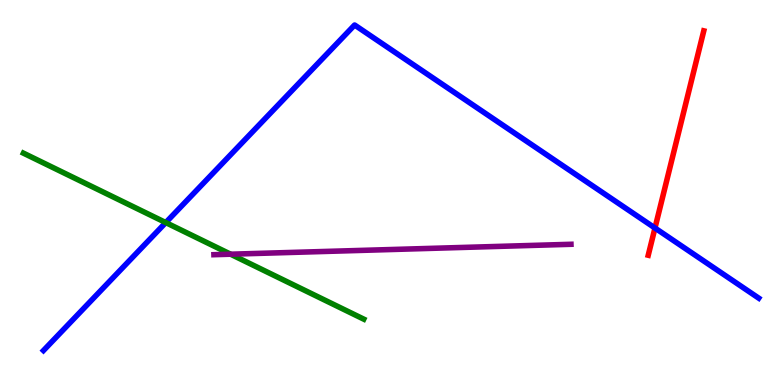[{'lines': ['blue', 'red'], 'intersections': [{'x': 8.45, 'y': 4.08}]}, {'lines': ['green', 'red'], 'intersections': []}, {'lines': ['purple', 'red'], 'intersections': []}, {'lines': ['blue', 'green'], 'intersections': [{'x': 2.14, 'y': 4.22}]}, {'lines': ['blue', 'purple'], 'intersections': []}, {'lines': ['green', 'purple'], 'intersections': [{'x': 2.98, 'y': 3.4}]}]